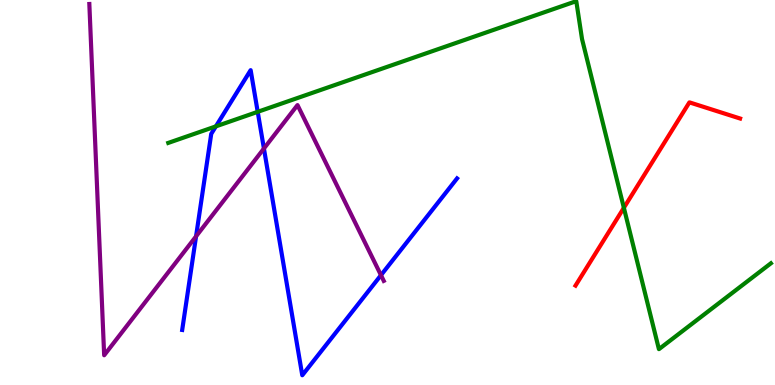[{'lines': ['blue', 'red'], 'intersections': []}, {'lines': ['green', 'red'], 'intersections': [{'x': 8.05, 'y': 4.6}]}, {'lines': ['purple', 'red'], 'intersections': []}, {'lines': ['blue', 'green'], 'intersections': [{'x': 2.79, 'y': 6.72}, {'x': 3.33, 'y': 7.1}]}, {'lines': ['blue', 'purple'], 'intersections': [{'x': 2.53, 'y': 3.86}, {'x': 3.41, 'y': 6.14}, {'x': 4.92, 'y': 2.85}]}, {'lines': ['green', 'purple'], 'intersections': []}]